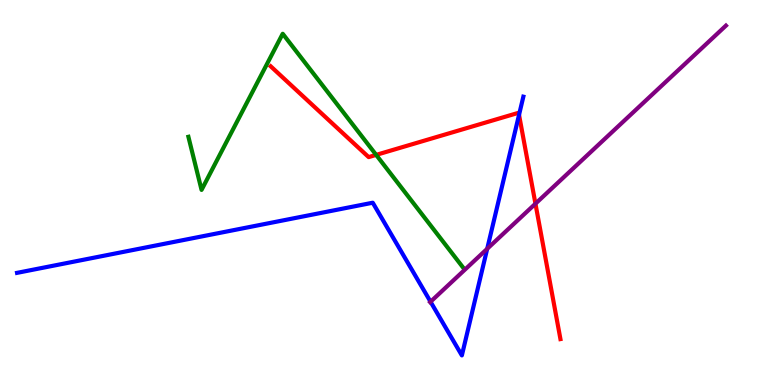[{'lines': ['blue', 'red'], 'intersections': [{'x': 6.7, 'y': 7.02}]}, {'lines': ['green', 'red'], 'intersections': [{'x': 4.85, 'y': 5.98}]}, {'lines': ['purple', 'red'], 'intersections': [{'x': 6.91, 'y': 4.71}]}, {'lines': ['blue', 'green'], 'intersections': []}, {'lines': ['blue', 'purple'], 'intersections': [{'x': 5.56, 'y': 2.16}, {'x': 6.29, 'y': 3.54}]}, {'lines': ['green', 'purple'], 'intersections': []}]